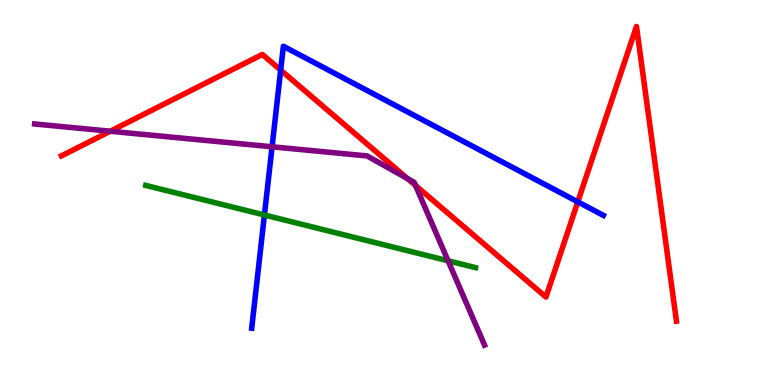[{'lines': ['blue', 'red'], 'intersections': [{'x': 3.62, 'y': 8.18}, {'x': 7.46, 'y': 4.76}]}, {'lines': ['green', 'red'], 'intersections': []}, {'lines': ['purple', 'red'], 'intersections': [{'x': 1.42, 'y': 6.59}, {'x': 5.26, 'y': 5.36}, {'x': 5.36, 'y': 5.18}]}, {'lines': ['blue', 'green'], 'intersections': [{'x': 3.41, 'y': 4.42}]}, {'lines': ['blue', 'purple'], 'intersections': [{'x': 3.51, 'y': 6.19}]}, {'lines': ['green', 'purple'], 'intersections': [{'x': 5.78, 'y': 3.23}]}]